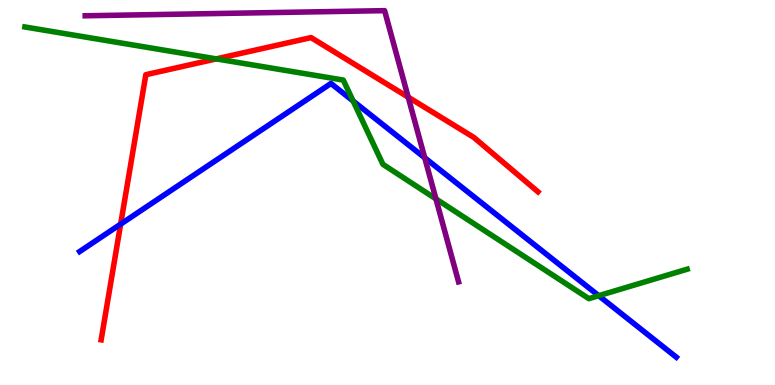[{'lines': ['blue', 'red'], 'intersections': [{'x': 1.56, 'y': 4.18}]}, {'lines': ['green', 'red'], 'intersections': [{'x': 2.79, 'y': 8.47}]}, {'lines': ['purple', 'red'], 'intersections': [{'x': 5.27, 'y': 7.48}]}, {'lines': ['blue', 'green'], 'intersections': [{'x': 4.56, 'y': 7.38}, {'x': 7.73, 'y': 2.32}]}, {'lines': ['blue', 'purple'], 'intersections': [{'x': 5.48, 'y': 5.9}]}, {'lines': ['green', 'purple'], 'intersections': [{'x': 5.63, 'y': 4.83}]}]